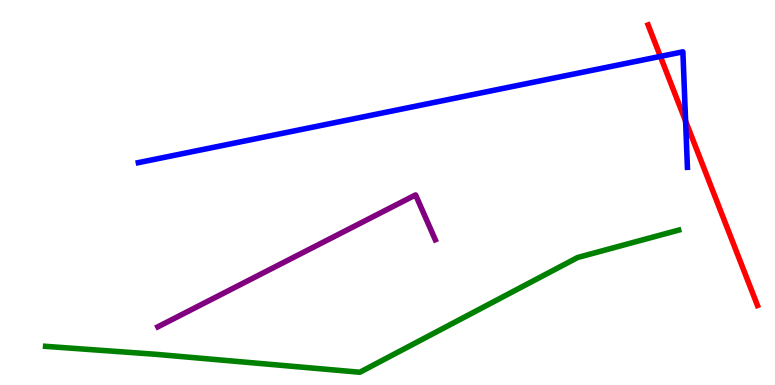[{'lines': ['blue', 'red'], 'intersections': [{'x': 8.52, 'y': 8.53}, {'x': 8.85, 'y': 6.85}]}, {'lines': ['green', 'red'], 'intersections': []}, {'lines': ['purple', 'red'], 'intersections': []}, {'lines': ['blue', 'green'], 'intersections': []}, {'lines': ['blue', 'purple'], 'intersections': []}, {'lines': ['green', 'purple'], 'intersections': []}]